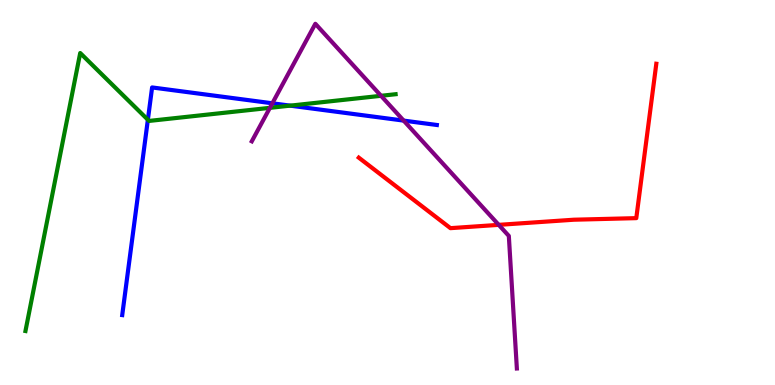[{'lines': ['blue', 'red'], 'intersections': []}, {'lines': ['green', 'red'], 'intersections': []}, {'lines': ['purple', 'red'], 'intersections': [{'x': 6.44, 'y': 4.16}]}, {'lines': ['blue', 'green'], 'intersections': [{'x': 1.91, 'y': 6.89}, {'x': 3.74, 'y': 7.26}]}, {'lines': ['blue', 'purple'], 'intersections': [{'x': 3.51, 'y': 7.32}, {'x': 5.21, 'y': 6.87}]}, {'lines': ['green', 'purple'], 'intersections': [{'x': 3.48, 'y': 7.2}, {'x': 4.92, 'y': 7.51}]}]